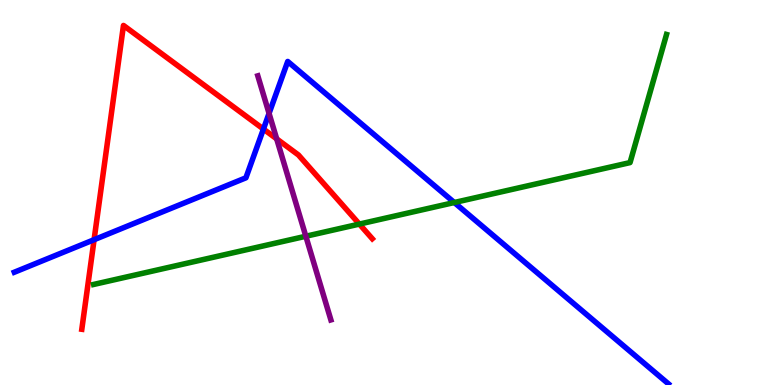[{'lines': ['blue', 'red'], 'intersections': [{'x': 1.21, 'y': 3.77}, {'x': 3.4, 'y': 6.65}]}, {'lines': ['green', 'red'], 'intersections': [{'x': 4.64, 'y': 4.18}]}, {'lines': ['purple', 'red'], 'intersections': [{'x': 3.57, 'y': 6.39}]}, {'lines': ['blue', 'green'], 'intersections': [{'x': 5.86, 'y': 4.74}]}, {'lines': ['blue', 'purple'], 'intersections': [{'x': 3.47, 'y': 7.05}]}, {'lines': ['green', 'purple'], 'intersections': [{'x': 3.95, 'y': 3.86}]}]